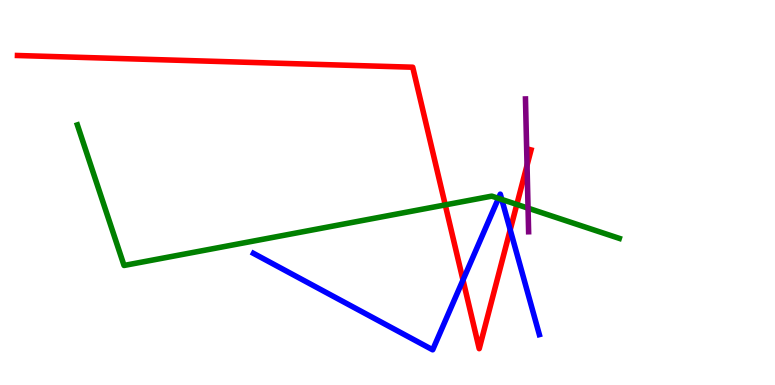[{'lines': ['blue', 'red'], 'intersections': [{'x': 5.97, 'y': 2.73}, {'x': 6.58, 'y': 4.03}]}, {'lines': ['green', 'red'], 'intersections': [{'x': 5.75, 'y': 4.68}, {'x': 6.67, 'y': 4.69}]}, {'lines': ['purple', 'red'], 'intersections': [{'x': 6.8, 'y': 5.71}]}, {'lines': ['blue', 'green'], 'intersections': [{'x': 6.43, 'y': 4.85}, {'x': 6.47, 'y': 4.82}]}, {'lines': ['blue', 'purple'], 'intersections': []}, {'lines': ['green', 'purple'], 'intersections': [{'x': 6.81, 'y': 4.59}]}]